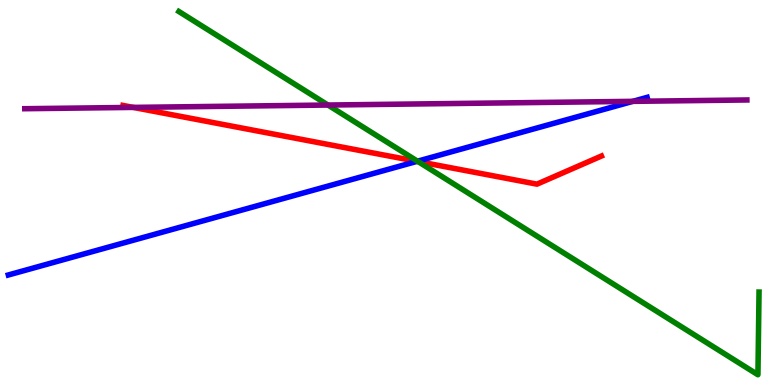[{'lines': ['blue', 'red'], 'intersections': [{'x': 5.38, 'y': 5.81}]}, {'lines': ['green', 'red'], 'intersections': [{'x': 5.39, 'y': 5.8}]}, {'lines': ['purple', 'red'], 'intersections': [{'x': 1.72, 'y': 7.21}]}, {'lines': ['blue', 'green'], 'intersections': [{'x': 5.39, 'y': 5.81}]}, {'lines': ['blue', 'purple'], 'intersections': [{'x': 8.17, 'y': 7.37}]}, {'lines': ['green', 'purple'], 'intersections': [{'x': 4.23, 'y': 7.27}]}]